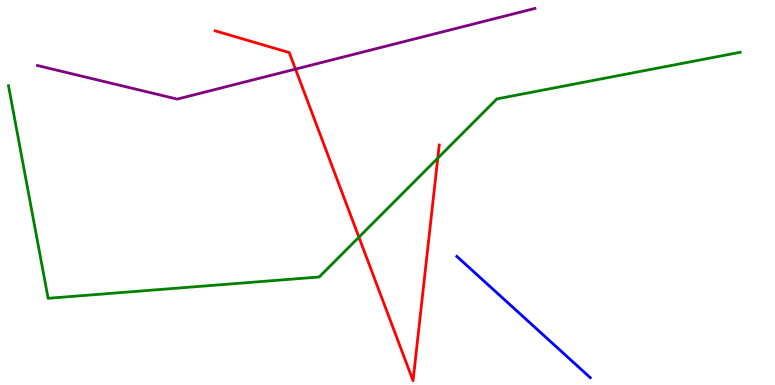[{'lines': ['blue', 'red'], 'intersections': []}, {'lines': ['green', 'red'], 'intersections': [{'x': 4.63, 'y': 3.84}, {'x': 5.65, 'y': 5.89}]}, {'lines': ['purple', 'red'], 'intersections': [{'x': 3.81, 'y': 8.2}]}, {'lines': ['blue', 'green'], 'intersections': []}, {'lines': ['blue', 'purple'], 'intersections': []}, {'lines': ['green', 'purple'], 'intersections': []}]